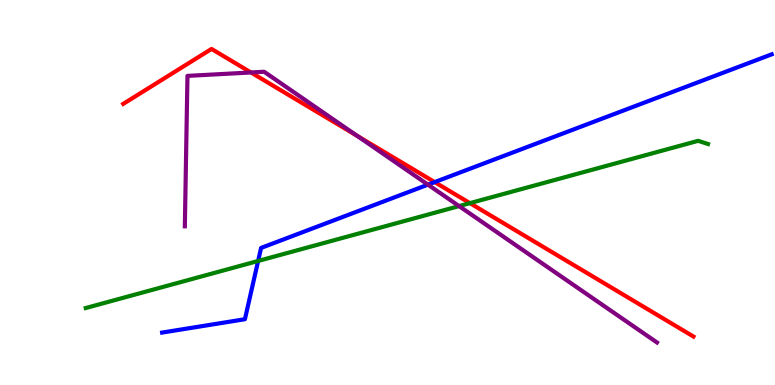[{'lines': ['blue', 'red'], 'intersections': [{'x': 5.61, 'y': 5.27}]}, {'lines': ['green', 'red'], 'intersections': [{'x': 6.06, 'y': 4.72}]}, {'lines': ['purple', 'red'], 'intersections': [{'x': 3.24, 'y': 8.12}, {'x': 4.61, 'y': 6.47}]}, {'lines': ['blue', 'green'], 'intersections': [{'x': 3.33, 'y': 3.22}]}, {'lines': ['blue', 'purple'], 'intersections': [{'x': 5.52, 'y': 5.2}]}, {'lines': ['green', 'purple'], 'intersections': [{'x': 5.92, 'y': 4.65}]}]